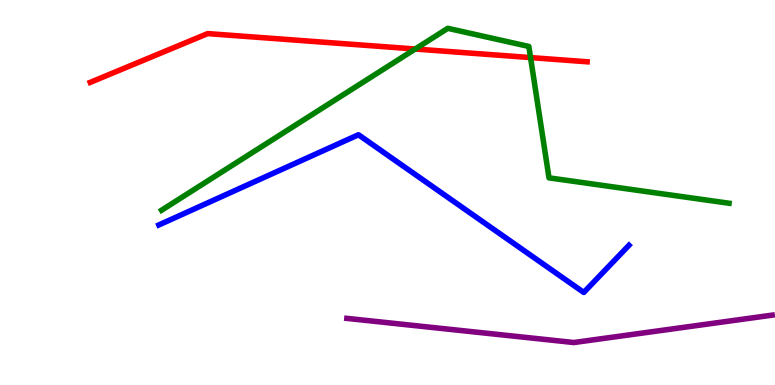[{'lines': ['blue', 'red'], 'intersections': []}, {'lines': ['green', 'red'], 'intersections': [{'x': 5.36, 'y': 8.73}, {'x': 6.85, 'y': 8.5}]}, {'lines': ['purple', 'red'], 'intersections': []}, {'lines': ['blue', 'green'], 'intersections': []}, {'lines': ['blue', 'purple'], 'intersections': []}, {'lines': ['green', 'purple'], 'intersections': []}]